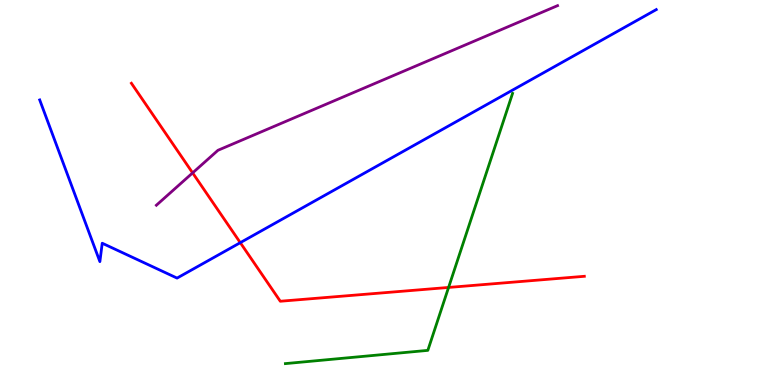[{'lines': ['blue', 'red'], 'intersections': [{'x': 3.1, 'y': 3.7}]}, {'lines': ['green', 'red'], 'intersections': [{'x': 5.79, 'y': 2.53}]}, {'lines': ['purple', 'red'], 'intersections': [{'x': 2.49, 'y': 5.51}]}, {'lines': ['blue', 'green'], 'intersections': []}, {'lines': ['blue', 'purple'], 'intersections': []}, {'lines': ['green', 'purple'], 'intersections': []}]